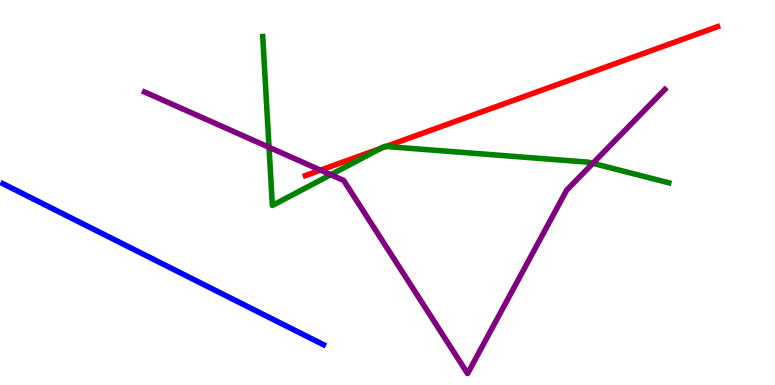[{'lines': ['blue', 'red'], 'intersections': []}, {'lines': ['green', 'red'], 'intersections': [{'x': 4.91, 'y': 6.15}, {'x': 4.98, 'y': 6.2}]}, {'lines': ['purple', 'red'], 'intersections': [{'x': 4.14, 'y': 5.58}]}, {'lines': ['blue', 'green'], 'intersections': []}, {'lines': ['blue', 'purple'], 'intersections': []}, {'lines': ['green', 'purple'], 'intersections': [{'x': 3.47, 'y': 6.17}, {'x': 4.27, 'y': 5.46}, {'x': 7.65, 'y': 5.76}]}]